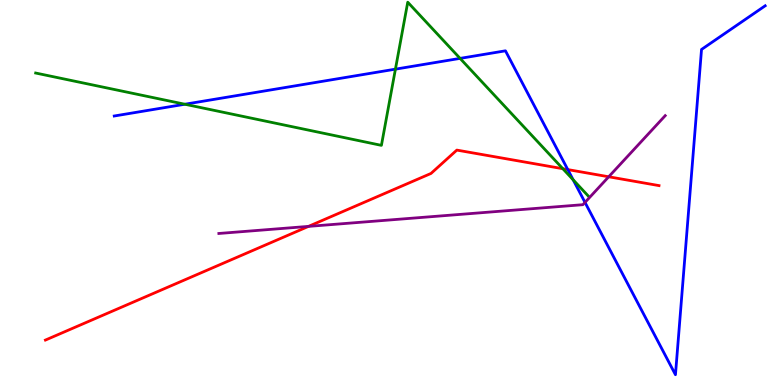[{'lines': ['blue', 'red'], 'intersections': [{'x': 7.33, 'y': 5.6}]}, {'lines': ['green', 'red'], 'intersections': [{'x': 7.26, 'y': 5.62}]}, {'lines': ['purple', 'red'], 'intersections': [{'x': 3.98, 'y': 4.12}, {'x': 7.85, 'y': 5.41}]}, {'lines': ['blue', 'green'], 'intersections': [{'x': 2.39, 'y': 7.29}, {'x': 5.1, 'y': 8.2}, {'x': 5.94, 'y': 8.48}, {'x': 7.4, 'y': 5.33}]}, {'lines': ['blue', 'purple'], 'intersections': [{'x': 7.55, 'y': 4.74}]}, {'lines': ['green', 'purple'], 'intersections': []}]